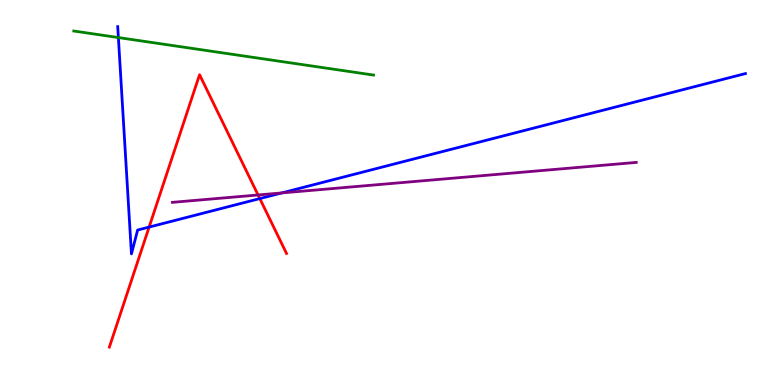[{'lines': ['blue', 'red'], 'intersections': [{'x': 1.92, 'y': 4.1}, {'x': 3.35, 'y': 4.84}]}, {'lines': ['green', 'red'], 'intersections': []}, {'lines': ['purple', 'red'], 'intersections': [{'x': 3.33, 'y': 4.94}]}, {'lines': ['blue', 'green'], 'intersections': [{'x': 1.53, 'y': 9.02}]}, {'lines': ['blue', 'purple'], 'intersections': [{'x': 3.64, 'y': 4.99}]}, {'lines': ['green', 'purple'], 'intersections': []}]